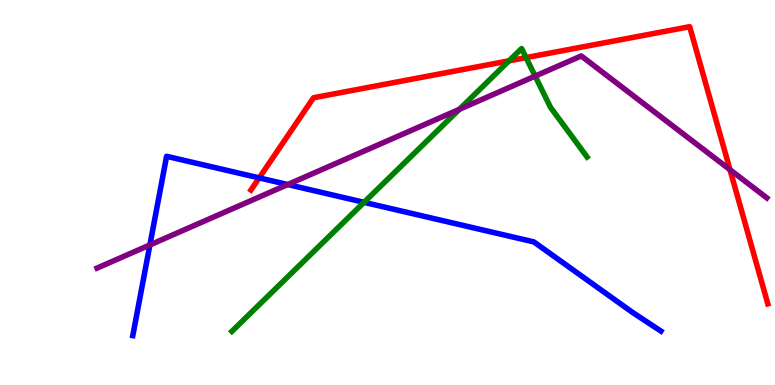[{'lines': ['blue', 'red'], 'intersections': [{'x': 3.34, 'y': 5.38}]}, {'lines': ['green', 'red'], 'intersections': [{'x': 6.57, 'y': 8.42}, {'x': 6.79, 'y': 8.5}]}, {'lines': ['purple', 'red'], 'intersections': [{'x': 9.42, 'y': 5.59}]}, {'lines': ['blue', 'green'], 'intersections': [{'x': 4.7, 'y': 4.74}]}, {'lines': ['blue', 'purple'], 'intersections': [{'x': 1.93, 'y': 3.64}, {'x': 3.71, 'y': 5.21}]}, {'lines': ['green', 'purple'], 'intersections': [{'x': 5.93, 'y': 7.16}, {'x': 6.91, 'y': 8.02}]}]